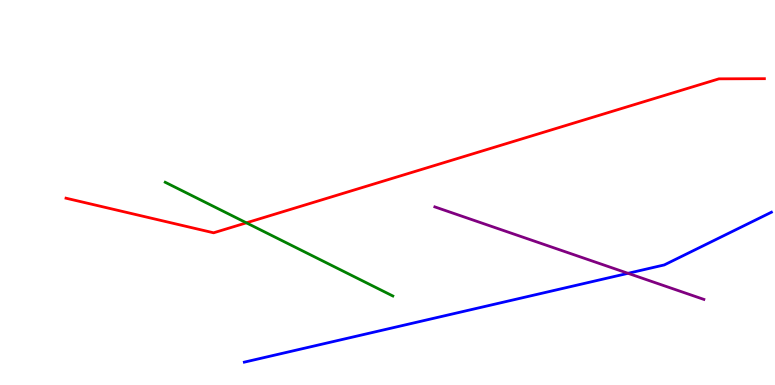[{'lines': ['blue', 'red'], 'intersections': []}, {'lines': ['green', 'red'], 'intersections': [{'x': 3.18, 'y': 4.21}]}, {'lines': ['purple', 'red'], 'intersections': []}, {'lines': ['blue', 'green'], 'intersections': []}, {'lines': ['blue', 'purple'], 'intersections': [{'x': 8.1, 'y': 2.9}]}, {'lines': ['green', 'purple'], 'intersections': []}]